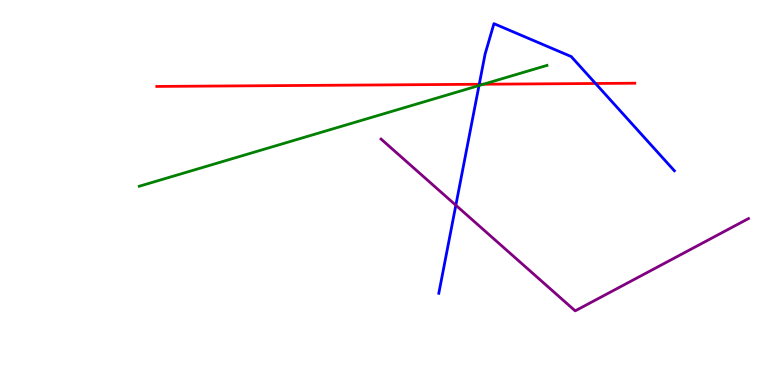[{'lines': ['blue', 'red'], 'intersections': [{'x': 6.18, 'y': 7.81}, {'x': 7.68, 'y': 7.83}]}, {'lines': ['green', 'red'], 'intersections': [{'x': 6.24, 'y': 7.81}]}, {'lines': ['purple', 'red'], 'intersections': []}, {'lines': ['blue', 'green'], 'intersections': [{'x': 6.18, 'y': 7.78}]}, {'lines': ['blue', 'purple'], 'intersections': [{'x': 5.88, 'y': 4.67}]}, {'lines': ['green', 'purple'], 'intersections': []}]